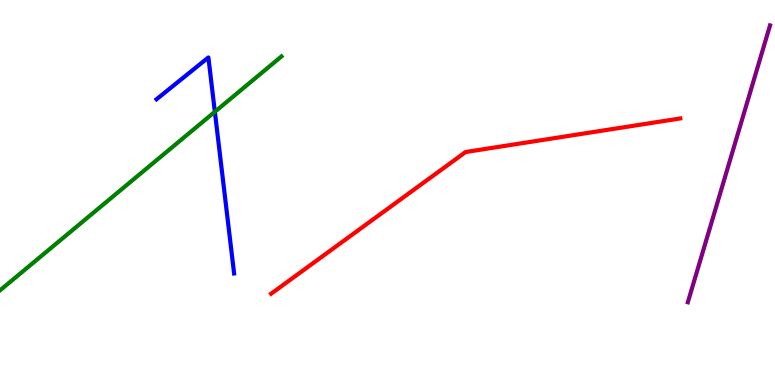[{'lines': ['blue', 'red'], 'intersections': []}, {'lines': ['green', 'red'], 'intersections': []}, {'lines': ['purple', 'red'], 'intersections': []}, {'lines': ['blue', 'green'], 'intersections': [{'x': 2.77, 'y': 7.1}]}, {'lines': ['blue', 'purple'], 'intersections': []}, {'lines': ['green', 'purple'], 'intersections': []}]